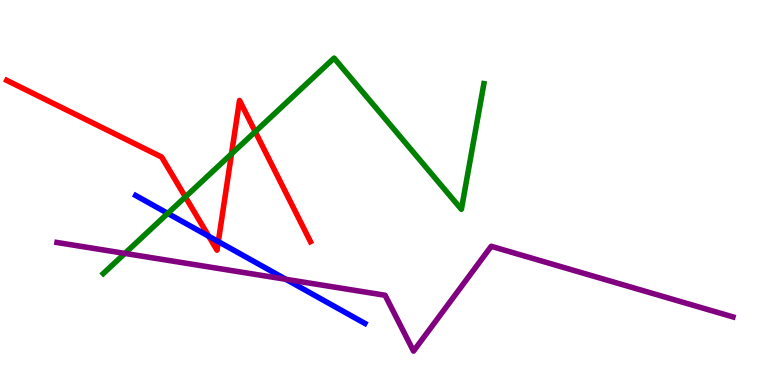[{'lines': ['blue', 'red'], 'intersections': [{'x': 2.69, 'y': 3.86}, {'x': 2.82, 'y': 3.72}]}, {'lines': ['green', 'red'], 'intersections': [{'x': 2.39, 'y': 4.89}, {'x': 2.99, 'y': 6.0}, {'x': 3.29, 'y': 6.58}]}, {'lines': ['purple', 'red'], 'intersections': []}, {'lines': ['blue', 'green'], 'intersections': [{'x': 2.16, 'y': 4.46}]}, {'lines': ['blue', 'purple'], 'intersections': [{'x': 3.69, 'y': 2.75}]}, {'lines': ['green', 'purple'], 'intersections': [{'x': 1.61, 'y': 3.42}]}]